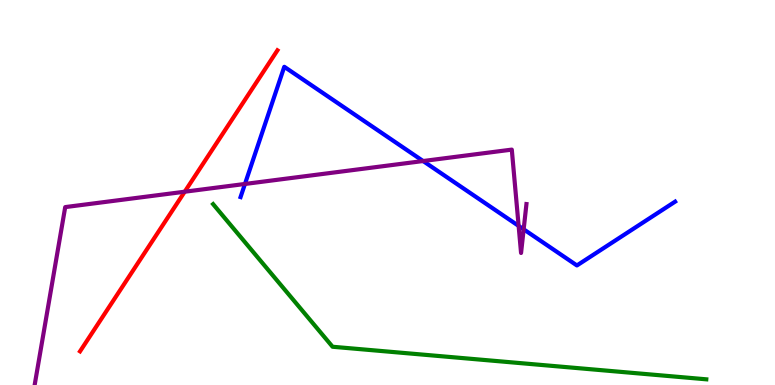[{'lines': ['blue', 'red'], 'intersections': []}, {'lines': ['green', 'red'], 'intersections': []}, {'lines': ['purple', 'red'], 'intersections': [{'x': 2.38, 'y': 5.02}]}, {'lines': ['blue', 'green'], 'intersections': []}, {'lines': ['blue', 'purple'], 'intersections': [{'x': 3.16, 'y': 5.22}, {'x': 5.46, 'y': 5.82}, {'x': 6.69, 'y': 4.13}, {'x': 6.76, 'y': 4.04}]}, {'lines': ['green', 'purple'], 'intersections': []}]